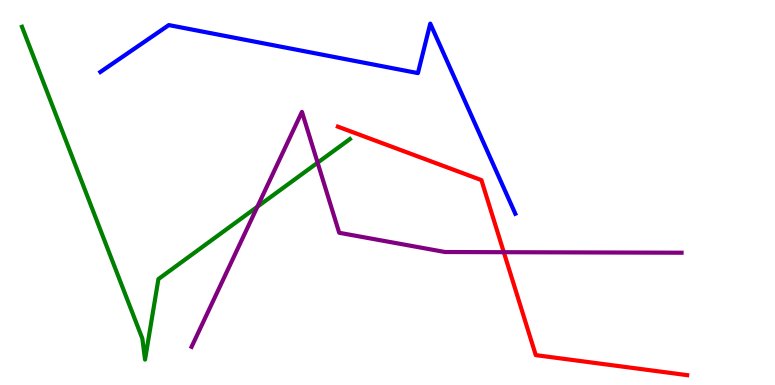[{'lines': ['blue', 'red'], 'intersections': []}, {'lines': ['green', 'red'], 'intersections': []}, {'lines': ['purple', 'red'], 'intersections': [{'x': 6.5, 'y': 3.45}]}, {'lines': ['blue', 'green'], 'intersections': []}, {'lines': ['blue', 'purple'], 'intersections': []}, {'lines': ['green', 'purple'], 'intersections': [{'x': 3.32, 'y': 4.63}, {'x': 4.1, 'y': 5.77}]}]